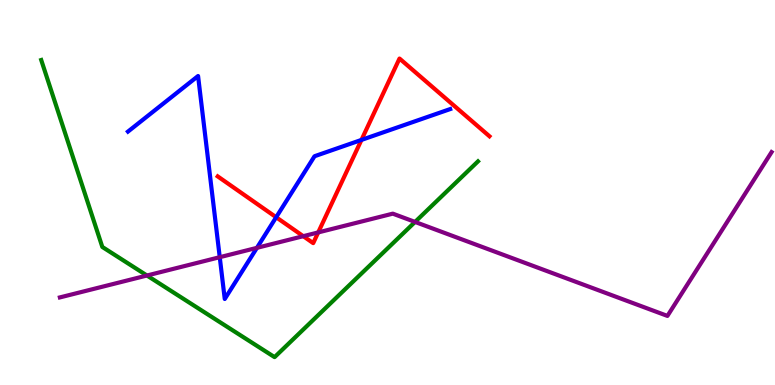[{'lines': ['blue', 'red'], 'intersections': [{'x': 3.56, 'y': 4.36}, {'x': 4.66, 'y': 6.37}]}, {'lines': ['green', 'red'], 'intersections': []}, {'lines': ['purple', 'red'], 'intersections': [{'x': 3.91, 'y': 3.87}, {'x': 4.11, 'y': 3.96}]}, {'lines': ['blue', 'green'], 'intersections': []}, {'lines': ['blue', 'purple'], 'intersections': [{'x': 2.84, 'y': 3.32}, {'x': 3.32, 'y': 3.56}]}, {'lines': ['green', 'purple'], 'intersections': [{'x': 1.9, 'y': 2.84}, {'x': 5.36, 'y': 4.24}]}]